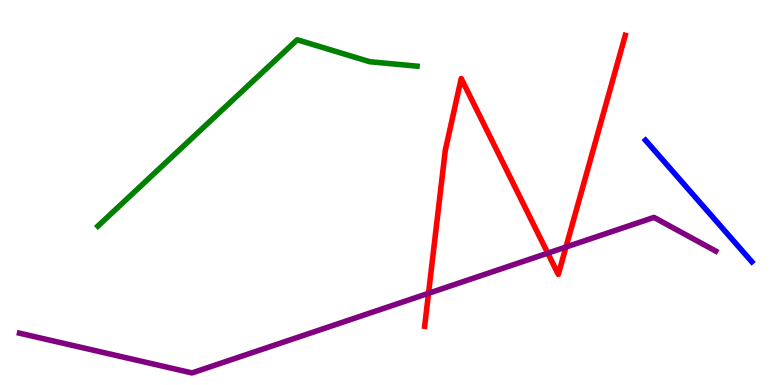[{'lines': ['blue', 'red'], 'intersections': []}, {'lines': ['green', 'red'], 'intersections': []}, {'lines': ['purple', 'red'], 'intersections': [{'x': 5.53, 'y': 2.38}, {'x': 7.07, 'y': 3.42}, {'x': 7.3, 'y': 3.58}]}, {'lines': ['blue', 'green'], 'intersections': []}, {'lines': ['blue', 'purple'], 'intersections': []}, {'lines': ['green', 'purple'], 'intersections': []}]